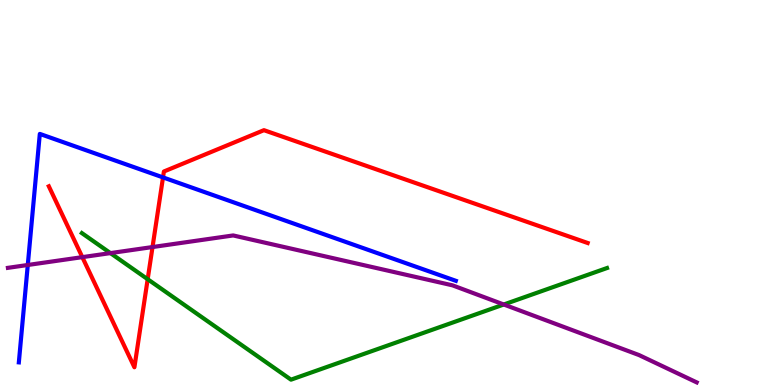[{'lines': ['blue', 'red'], 'intersections': [{'x': 2.1, 'y': 5.39}]}, {'lines': ['green', 'red'], 'intersections': [{'x': 1.91, 'y': 2.75}]}, {'lines': ['purple', 'red'], 'intersections': [{'x': 1.06, 'y': 3.32}, {'x': 1.97, 'y': 3.58}]}, {'lines': ['blue', 'green'], 'intersections': []}, {'lines': ['blue', 'purple'], 'intersections': [{'x': 0.358, 'y': 3.12}]}, {'lines': ['green', 'purple'], 'intersections': [{'x': 1.42, 'y': 3.43}, {'x': 6.5, 'y': 2.09}]}]